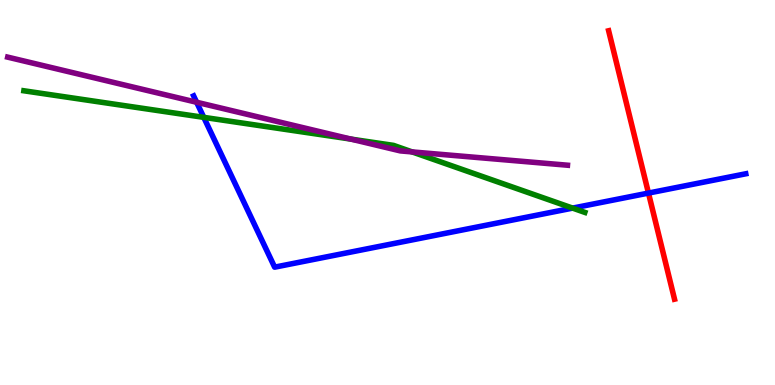[{'lines': ['blue', 'red'], 'intersections': [{'x': 8.37, 'y': 4.99}]}, {'lines': ['green', 'red'], 'intersections': []}, {'lines': ['purple', 'red'], 'intersections': []}, {'lines': ['blue', 'green'], 'intersections': [{'x': 2.63, 'y': 6.95}, {'x': 7.39, 'y': 4.59}]}, {'lines': ['blue', 'purple'], 'intersections': [{'x': 2.54, 'y': 7.34}]}, {'lines': ['green', 'purple'], 'intersections': [{'x': 4.53, 'y': 6.39}, {'x': 5.32, 'y': 6.05}]}]